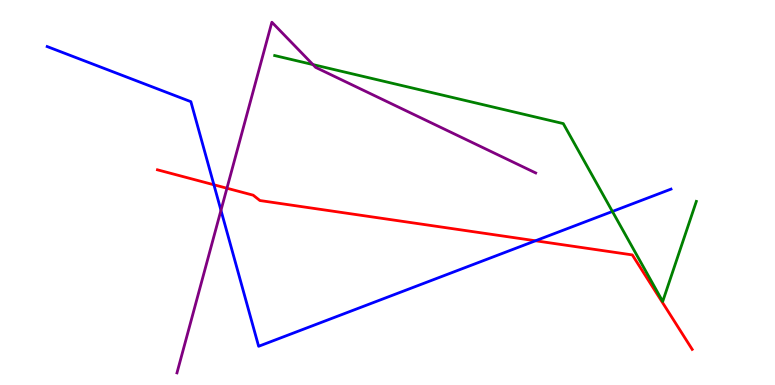[{'lines': ['blue', 'red'], 'intersections': [{'x': 2.76, 'y': 5.2}, {'x': 6.91, 'y': 3.75}]}, {'lines': ['green', 'red'], 'intersections': []}, {'lines': ['purple', 'red'], 'intersections': [{'x': 2.93, 'y': 5.11}]}, {'lines': ['blue', 'green'], 'intersections': [{'x': 7.9, 'y': 4.51}]}, {'lines': ['blue', 'purple'], 'intersections': [{'x': 2.85, 'y': 4.54}]}, {'lines': ['green', 'purple'], 'intersections': [{'x': 4.04, 'y': 8.32}]}]